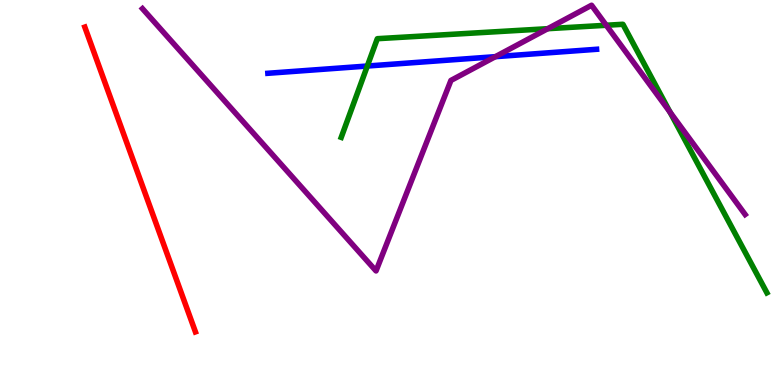[{'lines': ['blue', 'red'], 'intersections': []}, {'lines': ['green', 'red'], 'intersections': []}, {'lines': ['purple', 'red'], 'intersections': []}, {'lines': ['blue', 'green'], 'intersections': [{'x': 4.74, 'y': 8.29}]}, {'lines': ['blue', 'purple'], 'intersections': [{'x': 6.39, 'y': 8.53}]}, {'lines': ['green', 'purple'], 'intersections': [{'x': 7.07, 'y': 9.25}, {'x': 7.82, 'y': 9.34}, {'x': 8.65, 'y': 7.09}]}]